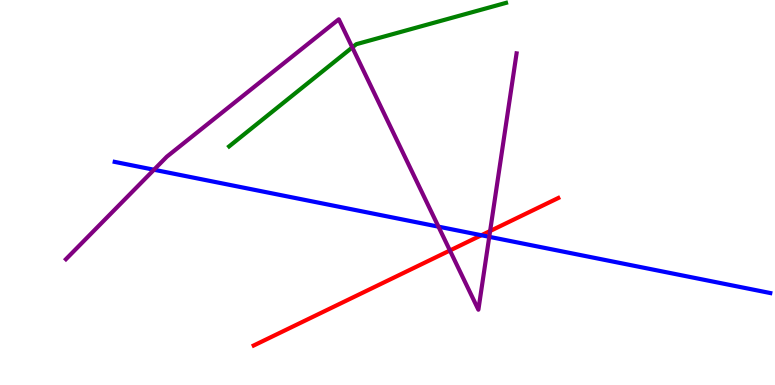[{'lines': ['blue', 'red'], 'intersections': [{'x': 6.21, 'y': 3.89}]}, {'lines': ['green', 'red'], 'intersections': []}, {'lines': ['purple', 'red'], 'intersections': [{'x': 5.81, 'y': 3.49}, {'x': 6.32, 'y': 4.0}]}, {'lines': ['blue', 'green'], 'intersections': []}, {'lines': ['blue', 'purple'], 'intersections': [{'x': 1.99, 'y': 5.59}, {'x': 5.66, 'y': 4.11}, {'x': 6.31, 'y': 3.85}]}, {'lines': ['green', 'purple'], 'intersections': [{'x': 4.55, 'y': 8.77}]}]